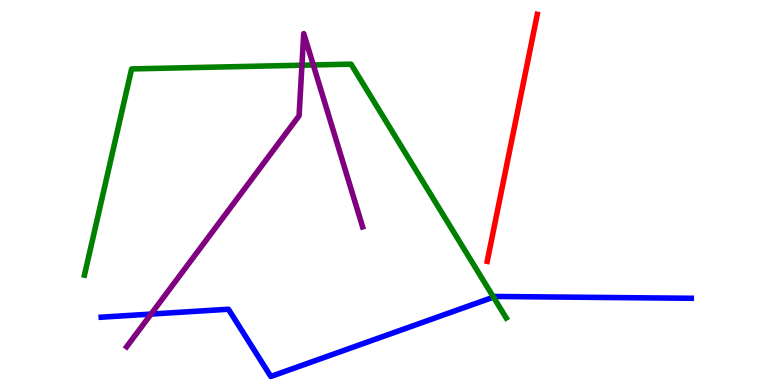[{'lines': ['blue', 'red'], 'intersections': []}, {'lines': ['green', 'red'], 'intersections': []}, {'lines': ['purple', 'red'], 'intersections': []}, {'lines': ['blue', 'green'], 'intersections': [{'x': 6.37, 'y': 2.28}]}, {'lines': ['blue', 'purple'], 'intersections': [{'x': 1.95, 'y': 1.84}]}, {'lines': ['green', 'purple'], 'intersections': [{'x': 3.9, 'y': 8.31}, {'x': 4.04, 'y': 8.31}]}]